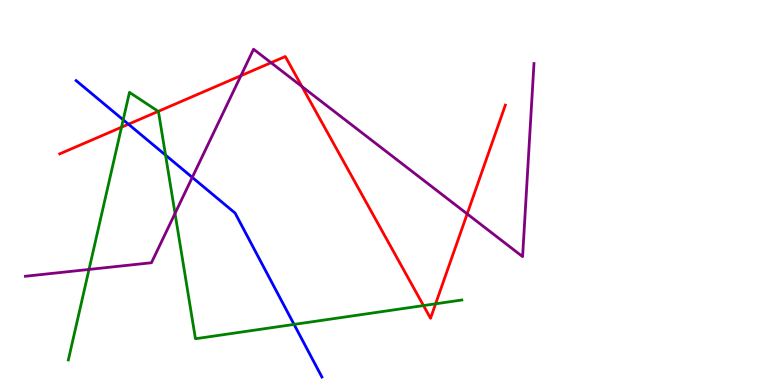[{'lines': ['blue', 'red'], 'intersections': [{'x': 1.66, 'y': 6.77}]}, {'lines': ['green', 'red'], 'intersections': [{'x': 1.57, 'y': 6.7}, {'x': 2.04, 'y': 7.11}, {'x': 5.46, 'y': 2.06}, {'x': 5.62, 'y': 2.11}]}, {'lines': ['purple', 'red'], 'intersections': [{'x': 3.11, 'y': 8.03}, {'x': 3.5, 'y': 8.37}, {'x': 3.9, 'y': 7.75}, {'x': 6.03, 'y': 4.44}]}, {'lines': ['blue', 'green'], 'intersections': [{'x': 1.59, 'y': 6.89}, {'x': 2.14, 'y': 5.97}, {'x': 3.79, 'y': 1.57}]}, {'lines': ['blue', 'purple'], 'intersections': [{'x': 2.48, 'y': 5.39}]}, {'lines': ['green', 'purple'], 'intersections': [{'x': 1.15, 'y': 3.0}, {'x': 2.26, 'y': 4.46}]}]